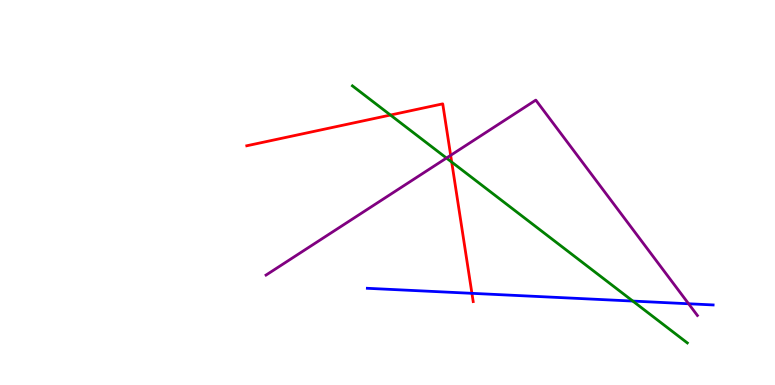[{'lines': ['blue', 'red'], 'intersections': [{'x': 6.09, 'y': 2.38}]}, {'lines': ['green', 'red'], 'intersections': [{'x': 5.04, 'y': 7.01}, {'x': 5.83, 'y': 5.79}]}, {'lines': ['purple', 'red'], 'intersections': [{'x': 5.82, 'y': 5.97}]}, {'lines': ['blue', 'green'], 'intersections': [{'x': 8.17, 'y': 2.18}]}, {'lines': ['blue', 'purple'], 'intersections': [{'x': 8.89, 'y': 2.11}]}, {'lines': ['green', 'purple'], 'intersections': [{'x': 5.76, 'y': 5.89}]}]